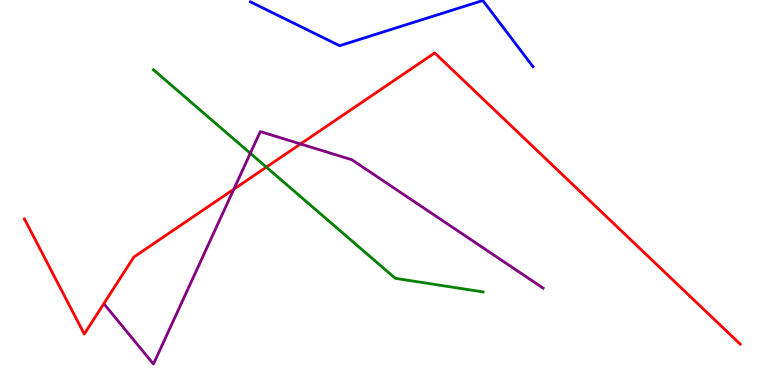[{'lines': ['blue', 'red'], 'intersections': []}, {'lines': ['green', 'red'], 'intersections': [{'x': 3.44, 'y': 5.66}]}, {'lines': ['purple', 'red'], 'intersections': [{'x': 3.02, 'y': 5.08}, {'x': 3.88, 'y': 6.26}]}, {'lines': ['blue', 'green'], 'intersections': []}, {'lines': ['blue', 'purple'], 'intersections': []}, {'lines': ['green', 'purple'], 'intersections': [{'x': 3.23, 'y': 6.02}]}]